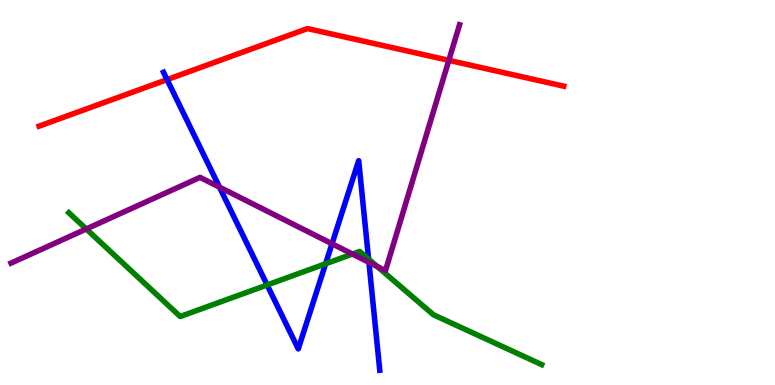[{'lines': ['blue', 'red'], 'intersections': [{'x': 2.16, 'y': 7.93}]}, {'lines': ['green', 'red'], 'intersections': []}, {'lines': ['purple', 'red'], 'intersections': [{'x': 5.79, 'y': 8.43}]}, {'lines': ['blue', 'green'], 'intersections': [{'x': 3.45, 'y': 2.6}, {'x': 4.2, 'y': 3.15}, {'x': 4.76, 'y': 3.27}]}, {'lines': ['blue', 'purple'], 'intersections': [{'x': 2.83, 'y': 5.14}, {'x': 4.28, 'y': 3.67}, {'x': 4.76, 'y': 3.19}]}, {'lines': ['green', 'purple'], 'intersections': [{'x': 1.11, 'y': 4.05}, {'x': 4.55, 'y': 3.4}, {'x': 4.87, 'y': 3.08}]}]